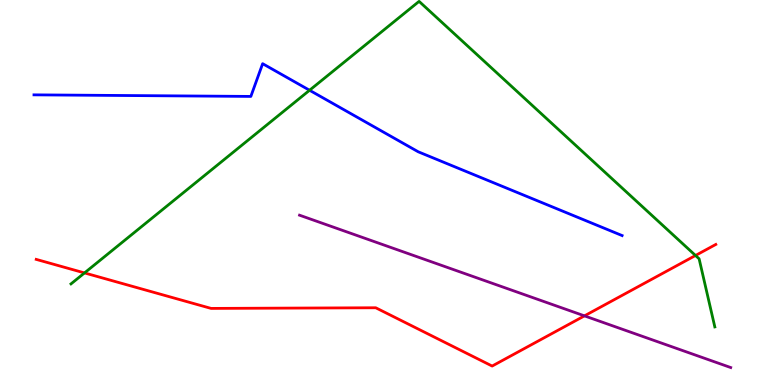[{'lines': ['blue', 'red'], 'intersections': []}, {'lines': ['green', 'red'], 'intersections': [{'x': 1.09, 'y': 2.91}, {'x': 8.97, 'y': 3.36}]}, {'lines': ['purple', 'red'], 'intersections': [{'x': 7.54, 'y': 1.8}]}, {'lines': ['blue', 'green'], 'intersections': [{'x': 3.99, 'y': 7.66}]}, {'lines': ['blue', 'purple'], 'intersections': []}, {'lines': ['green', 'purple'], 'intersections': []}]